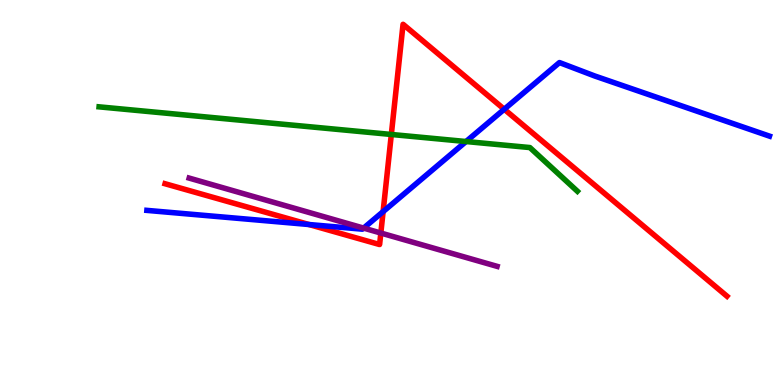[{'lines': ['blue', 'red'], 'intersections': [{'x': 3.99, 'y': 4.17}, {'x': 4.94, 'y': 4.5}, {'x': 6.51, 'y': 7.16}]}, {'lines': ['green', 'red'], 'intersections': [{'x': 5.05, 'y': 6.51}]}, {'lines': ['purple', 'red'], 'intersections': [{'x': 4.91, 'y': 3.95}]}, {'lines': ['blue', 'green'], 'intersections': [{'x': 6.01, 'y': 6.32}]}, {'lines': ['blue', 'purple'], 'intersections': [{'x': 4.69, 'y': 4.08}]}, {'lines': ['green', 'purple'], 'intersections': []}]